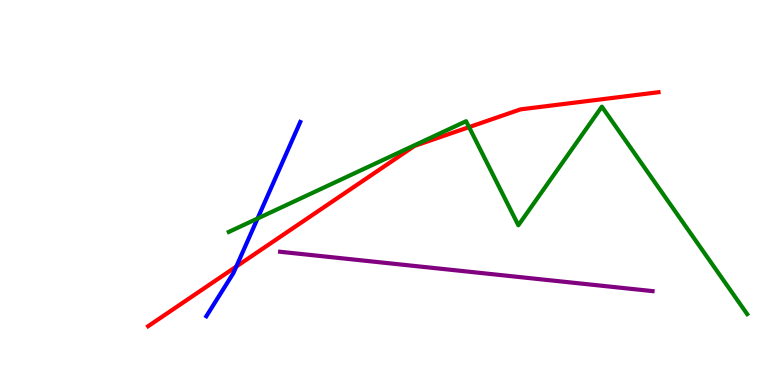[{'lines': ['blue', 'red'], 'intersections': [{'x': 3.05, 'y': 3.08}]}, {'lines': ['green', 'red'], 'intersections': [{'x': 6.05, 'y': 6.7}]}, {'lines': ['purple', 'red'], 'intersections': []}, {'lines': ['blue', 'green'], 'intersections': [{'x': 3.32, 'y': 4.32}]}, {'lines': ['blue', 'purple'], 'intersections': []}, {'lines': ['green', 'purple'], 'intersections': []}]